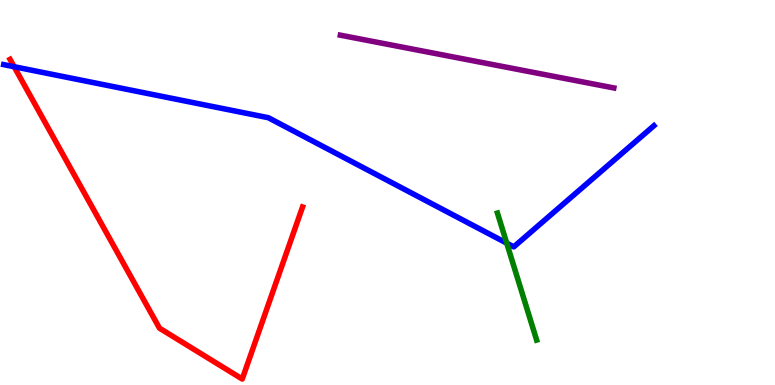[{'lines': ['blue', 'red'], 'intersections': [{'x': 0.182, 'y': 8.27}]}, {'lines': ['green', 'red'], 'intersections': []}, {'lines': ['purple', 'red'], 'intersections': []}, {'lines': ['blue', 'green'], 'intersections': [{'x': 6.54, 'y': 3.68}]}, {'lines': ['blue', 'purple'], 'intersections': []}, {'lines': ['green', 'purple'], 'intersections': []}]